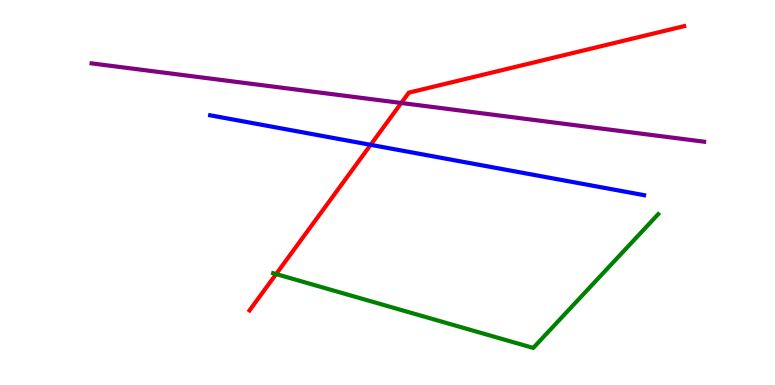[{'lines': ['blue', 'red'], 'intersections': [{'x': 4.78, 'y': 6.24}]}, {'lines': ['green', 'red'], 'intersections': [{'x': 3.56, 'y': 2.88}]}, {'lines': ['purple', 'red'], 'intersections': [{'x': 5.18, 'y': 7.33}]}, {'lines': ['blue', 'green'], 'intersections': []}, {'lines': ['blue', 'purple'], 'intersections': []}, {'lines': ['green', 'purple'], 'intersections': []}]